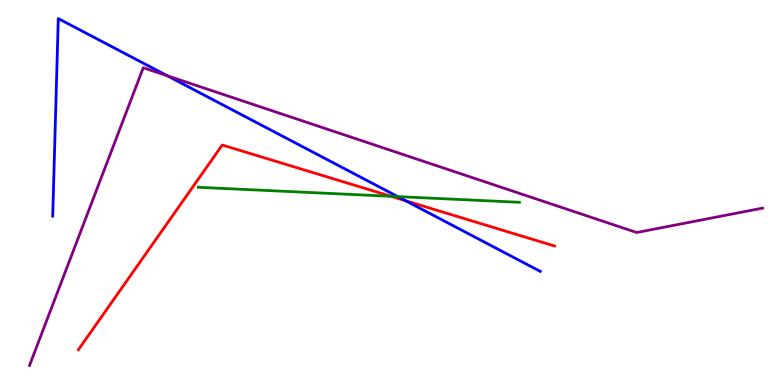[{'lines': ['blue', 'red'], 'intersections': [{'x': 5.23, 'y': 4.79}]}, {'lines': ['green', 'red'], 'intersections': [{'x': 5.04, 'y': 4.9}]}, {'lines': ['purple', 'red'], 'intersections': []}, {'lines': ['blue', 'green'], 'intersections': [{'x': 5.13, 'y': 4.89}]}, {'lines': ['blue', 'purple'], 'intersections': [{'x': 2.16, 'y': 8.03}]}, {'lines': ['green', 'purple'], 'intersections': []}]